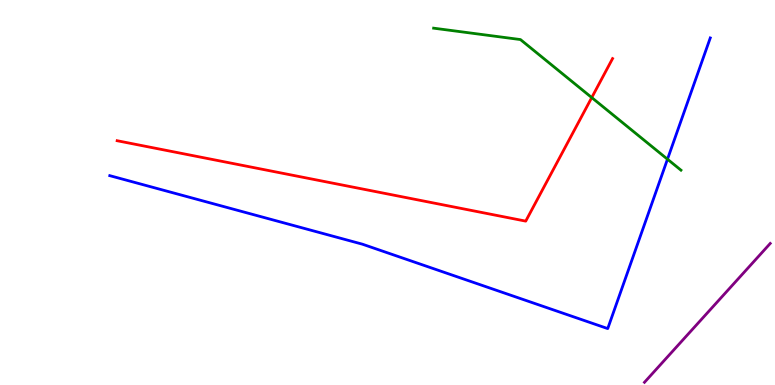[{'lines': ['blue', 'red'], 'intersections': []}, {'lines': ['green', 'red'], 'intersections': [{'x': 7.64, 'y': 7.47}]}, {'lines': ['purple', 'red'], 'intersections': []}, {'lines': ['blue', 'green'], 'intersections': [{'x': 8.61, 'y': 5.86}]}, {'lines': ['blue', 'purple'], 'intersections': []}, {'lines': ['green', 'purple'], 'intersections': []}]